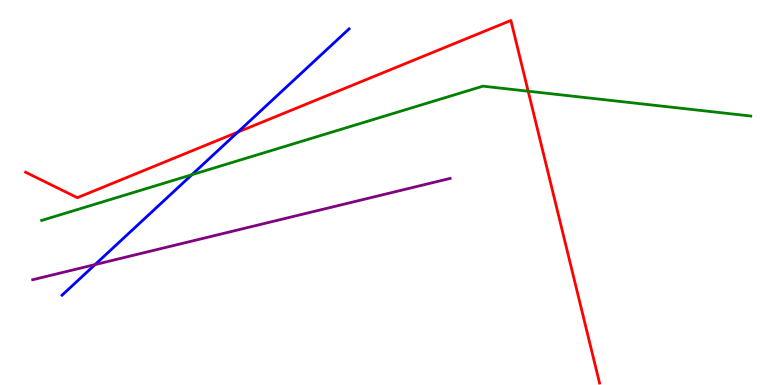[{'lines': ['blue', 'red'], 'intersections': [{'x': 3.07, 'y': 6.57}]}, {'lines': ['green', 'red'], 'intersections': [{'x': 6.82, 'y': 7.63}]}, {'lines': ['purple', 'red'], 'intersections': []}, {'lines': ['blue', 'green'], 'intersections': [{'x': 2.48, 'y': 5.46}]}, {'lines': ['blue', 'purple'], 'intersections': [{'x': 1.23, 'y': 3.13}]}, {'lines': ['green', 'purple'], 'intersections': []}]